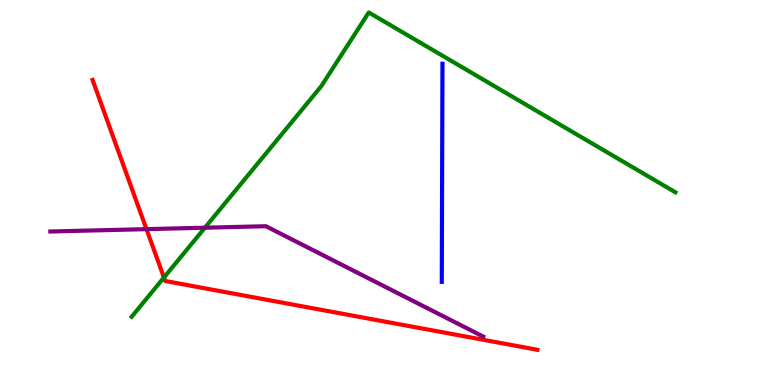[{'lines': ['blue', 'red'], 'intersections': []}, {'lines': ['green', 'red'], 'intersections': [{'x': 2.12, 'y': 2.79}]}, {'lines': ['purple', 'red'], 'intersections': [{'x': 1.89, 'y': 4.05}]}, {'lines': ['blue', 'green'], 'intersections': []}, {'lines': ['blue', 'purple'], 'intersections': []}, {'lines': ['green', 'purple'], 'intersections': [{'x': 2.64, 'y': 4.09}]}]